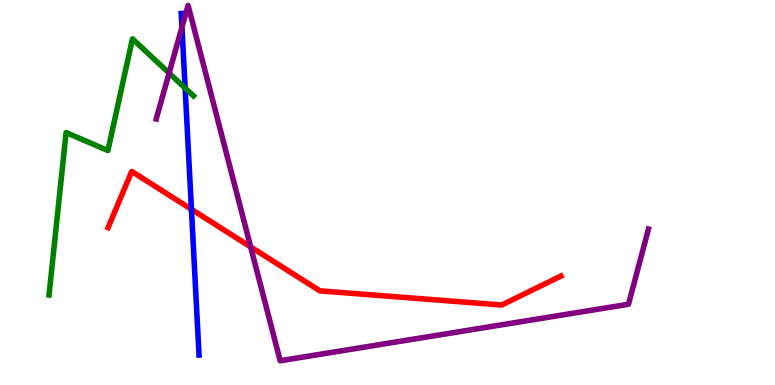[{'lines': ['blue', 'red'], 'intersections': [{'x': 2.47, 'y': 4.56}]}, {'lines': ['green', 'red'], 'intersections': []}, {'lines': ['purple', 'red'], 'intersections': [{'x': 3.23, 'y': 3.59}]}, {'lines': ['blue', 'green'], 'intersections': [{'x': 2.39, 'y': 7.71}]}, {'lines': ['blue', 'purple'], 'intersections': [{'x': 2.35, 'y': 9.29}]}, {'lines': ['green', 'purple'], 'intersections': [{'x': 2.18, 'y': 8.1}]}]